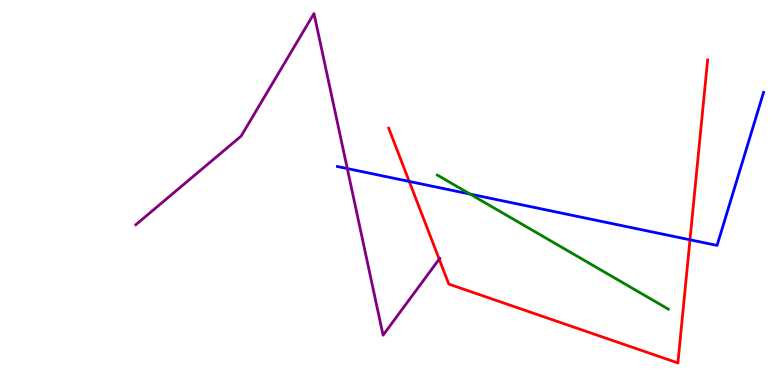[{'lines': ['blue', 'red'], 'intersections': [{'x': 5.28, 'y': 5.29}, {'x': 8.9, 'y': 3.77}]}, {'lines': ['green', 'red'], 'intersections': []}, {'lines': ['purple', 'red'], 'intersections': [{'x': 5.67, 'y': 3.27}]}, {'lines': ['blue', 'green'], 'intersections': [{'x': 6.07, 'y': 4.96}]}, {'lines': ['blue', 'purple'], 'intersections': [{'x': 4.48, 'y': 5.62}]}, {'lines': ['green', 'purple'], 'intersections': []}]